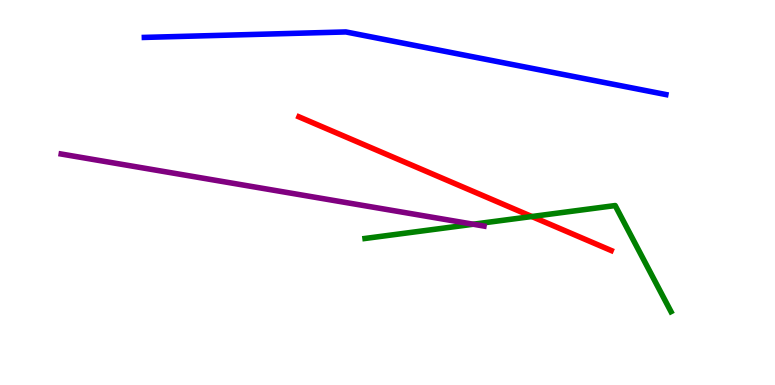[{'lines': ['blue', 'red'], 'intersections': []}, {'lines': ['green', 'red'], 'intersections': [{'x': 6.86, 'y': 4.38}]}, {'lines': ['purple', 'red'], 'intersections': []}, {'lines': ['blue', 'green'], 'intersections': []}, {'lines': ['blue', 'purple'], 'intersections': []}, {'lines': ['green', 'purple'], 'intersections': [{'x': 6.11, 'y': 4.18}]}]